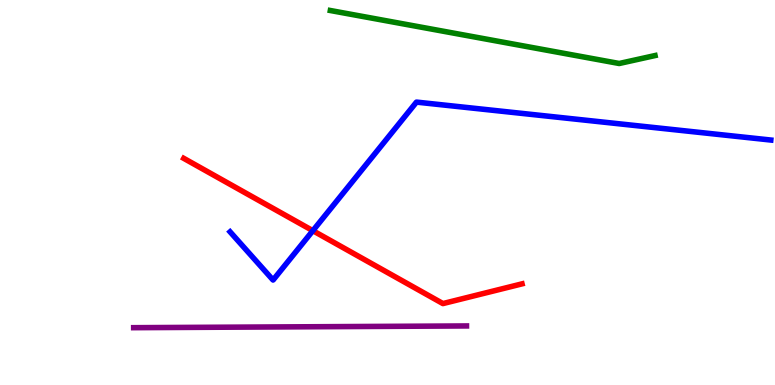[{'lines': ['blue', 'red'], 'intersections': [{'x': 4.04, 'y': 4.01}]}, {'lines': ['green', 'red'], 'intersections': []}, {'lines': ['purple', 'red'], 'intersections': []}, {'lines': ['blue', 'green'], 'intersections': []}, {'lines': ['blue', 'purple'], 'intersections': []}, {'lines': ['green', 'purple'], 'intersections': []}]